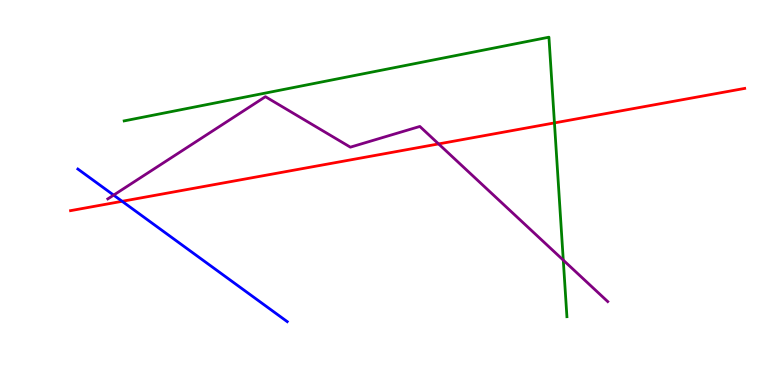[{'lines': ['blue', 'red'], 'intersections': [{'x': 1.58, 'y': 4.77}]}, {'lines': ['green', 'red'], 'intersections': [{'x': 7.15, 'y': 6.81}]}, {'lines': ['purple', 'red'], 'intersections': [{'x': 5.66, 'y': 6.26}]}, {'lines': ['blue', 'green'], 'intersections': []}, {'lines': ['blue', 'purple'], 'intersections': [{'x': 1.47, 'y': 4.93}]}, {'lines': ['green', 'purple'], 'intersections': [{'x': 7.27, 'y': 3.24}]}]